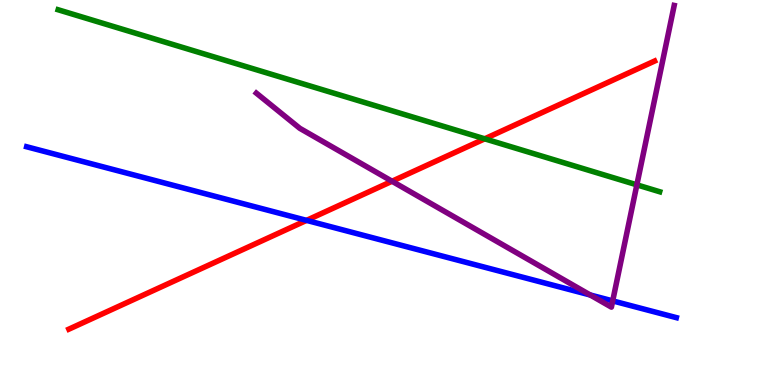[{'lines': ['blue', 'red'], 'intersections': [{'x': 3.96, 'y': 4.28}]}, {'lines': ['green', 'red'], 'intersections': [{'x': 6.25, 'y': 6.39}]}, {'lines': ['purple', 'red'], 'intersections': [{'x': 5.06, 'y': 5.29}]}, {'lines': ['blue', 'green'], 'intersections': []}, {'lines': ['blue', 'purple'], 'intersections': [{'x': 7.62, 'y': 2.34}, {'x': 7.91, 'y': 2.18}]}, {'lines': ['green', 'purple'], 'intersections': [{'x': 8.22, 'y': 5.2}]}]